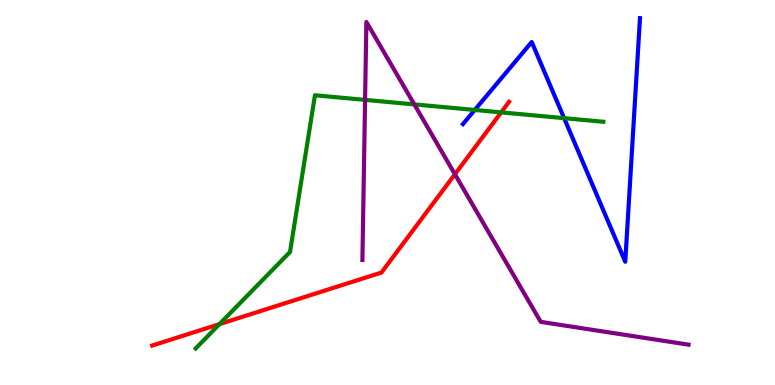[{'lines': ['blue', 'red'], 'intersections': []}, {'lines': ['green', 'red'], 'intersections': [{'x': 2.83, 'y': 1.58}, {'x': 6.47, 'y': 7.08}]}, {'lines': ['purple', 'red'], 'intersections': [{'x': 5.87, 'y': 5.47}]}, {'lines': ['blue', 'green'], 'intersections': [{'x': 6.13, 'y': 7.14}, {'x': 7.28, 'y': 6.93}]}, {'lines': ['blue', 'purple'], 'intersections': []}, {'lines': ['green', 'purple'], 'intersections': [{'x': 4.71, 'y': 7.41}, {'x': 5.35, 'y': 7.29}]}]